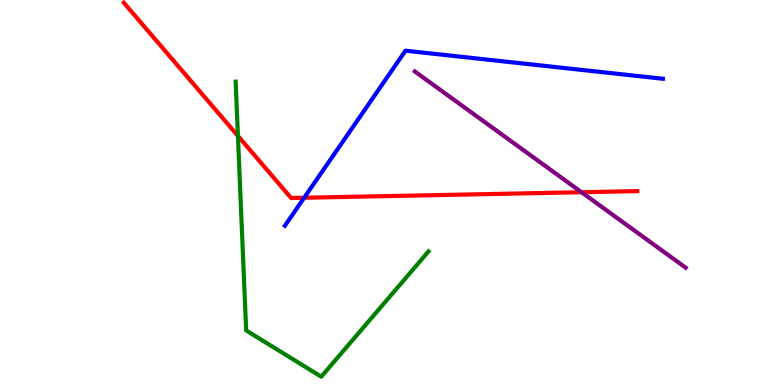[{'lines': ['blue', 'red'], 'intersections': [{'x': 3.92, 'y': 4.86}]}, {'lines': ['green', 'red'], 'intersections': [{'x': 3.07, 'y': 6.47}]}, {'lines': ['purple', 'red'], 'intersections': [{'x': 7.5, 'y': 5.01}]}, {'lines': ['blue', 'green'], 'intersections': []}, {'lines': ['blue', 'purple'], 'intersections': []}, {'lines': ['green', 'purple'], 'intersections': []}]